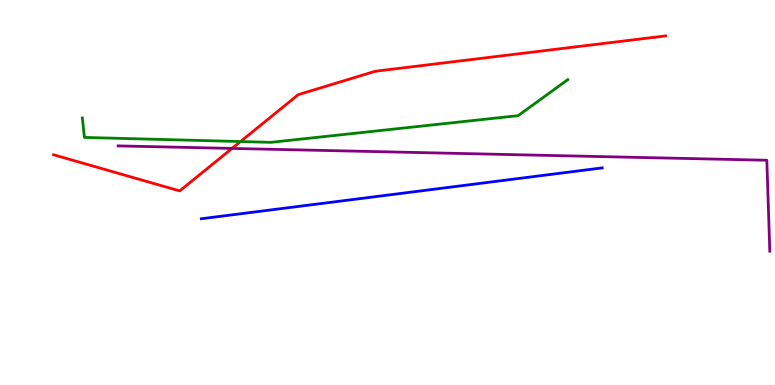[{'lines': ['blue', 'red'], 'intersections': []}, {'lines': ['green', 'red'], 'intersections': [{'x': 3.1, 'y': 6.32}]}, {'lines': ['purple', 'red'], 'intersections': [{'x': 2.99, 'y': 6.14}]}, {'lines': ['blue', 'green'], 'intersections': []}, {'lines': ['blue', 'purple'], 'intersections': []}, {'lines': ['green', 'purple'], 'intersections': []}]